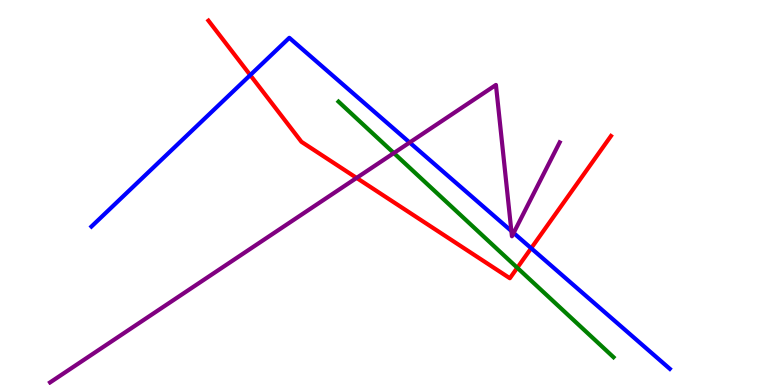[{'lines': ['blue', 'red'], 'intersections': [{'x': 3.23, 'y': 8.05}, {'x': 6.85, 'y': 3.55}]}, {'lines': ['green', 'red'], 'intersections': [{'x': 6.67, 'y': 3.04}]}, {'lines': ['purple', 'red'], 'intersections': [{'x': 4.6, 'y': 5.38}]}, {'lines': ['blue', 'green'], 'intersections': []}, {'lines': ['blue', 'purple'], 'intersections': [{'x': 5.29, 'y': 6.3}, {'x': 6.6, 'y': 4.0}, {'x': 6.63, 'y': 3.95}]}, {'lines': ['green', 'purple'], 'intersections': [{'x': 5.08, 'y': 6.02}]}]